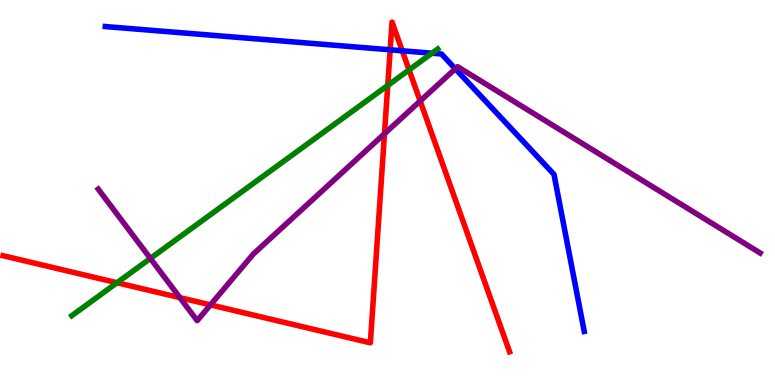[{'lines': ['blue', 'red'], 'intersections': [{'x': 5.03, 'y': 8.71}, {'x': 5.19, 'y': 8.68}]}, {'lines': ['green', 'red'], 'intersections': [{'x': 1.51, 'y': 2.66}, {'x': 5.0, 'y': 7.78}, {'x': 5.28, 'y': 8.18}]}, {'lines': ['purple', 'red'], 'intersections': [{'x': 2.32, 'y': 2.27}, {'x': 2.72, 'y': 2.08}, {'x': 4.96, 'y': 6.53}, {'x': 5.42, 'y': 7.38}]}, {'lines': ['blue', 'green'], 'intersections': [{'x': 5.57, 'y': 8.62}]}, {'lines': ['blue', 'purple'], 'intersections': [{'x': 5.88, 'y': 8.21}]}, {'lines': ['green', 'purple'], 'intersections': [{'x': 1.94, 'y': 3.29}]}]